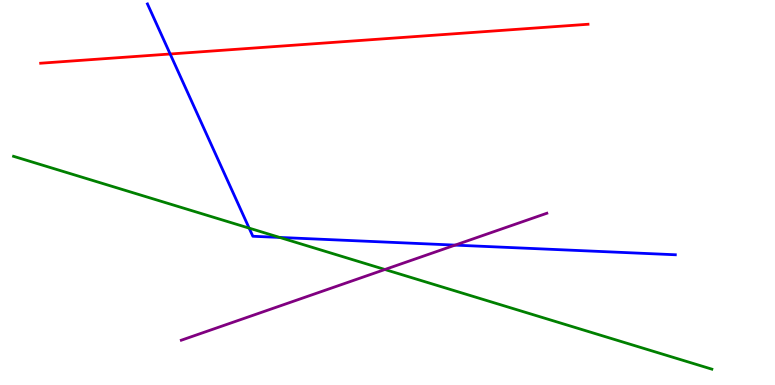[{'lines': ['blue', 'red'], 'intersections': [{'x': 2.2, 'y': 8.6}]}, {'lines': ['green', 'red'], 'intersections': []}, {'lines': ['purple', 'red'], 'intersections': []}, {'lines': ['blue', 'green'], 'intersections': [{'x': 3.21, 'y': 4.07}, {'x': 3.61, 'y': 3.83}]}, {'lines': ['blue', 'purple'], 'intersections': [{'x': 5.87, 'y': 3.63}]}, {'lines': ['green', 'purple'], 'intersections': [{'x': 4.97, 'y': 3.0}]}]